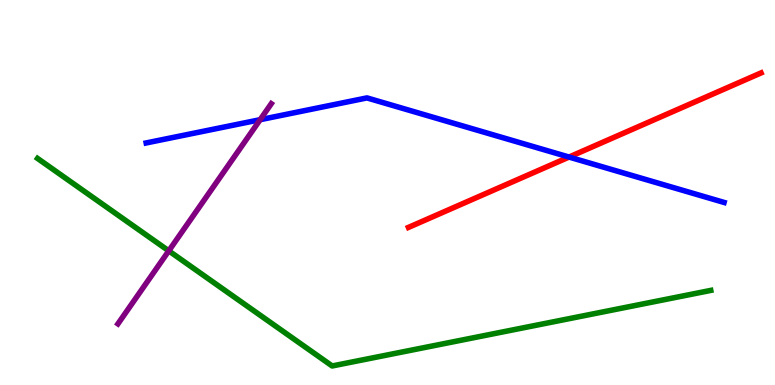[{'lines': ['blue', 'red'], 'intersections': [{'x': 7.34, 'y': 5.92}]}, {'lines': ['green', 'red'], 'intersections': []}, {'lines': ['purple', 'red'], 'intersections': []}, {'lines': ['blue', 'green'], 'intersections': []}, {'lines': ['blue', 'purple'], 'intersections': [{'x': 3.36, 'y': 6.89}]}, {'lines': ['green', 'purple'], 'intersections': [{'x': 2.18, 'y': 3.48}]}]